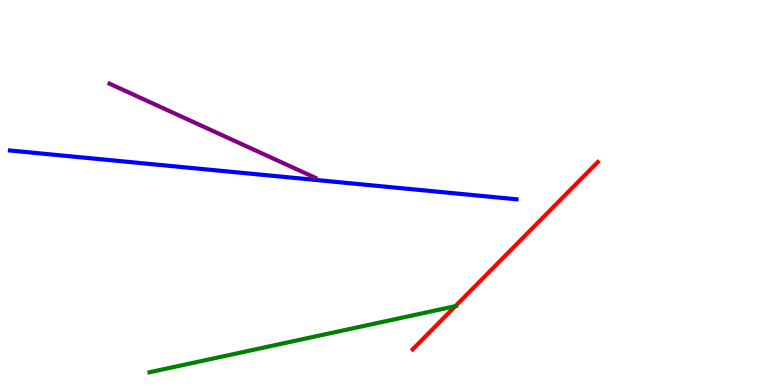[{'lines': ['blue', 'red'], 'intersections': []}, {'lines': ['green', 'red'], 'intersections': [{'x': 5.88, 'y': 2.05}]}, {'lines': ['purple', 'red'], 'intersections': []}, {'lines': ['blue', 'green'], 'intersections': []}, {'lines': ['blue', 'purple'], 'intersections': []}, {'lines': ['green', 'purple'], 'intersections': []}]